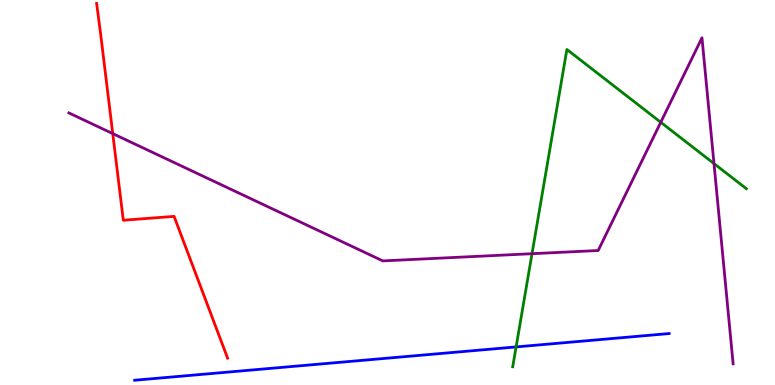[{'lines': ['blue', 'red'], 'intersections': []}, {'lines': ['green', 'red'], 'intersections': []}, {'lines': ['purple', 'red'], 'intersections': [{'x': 1.45, 'y': 6.53}]}, {'lines': ['blue', 'green'], 'intersections': [{'x': 6.66, 'y': 0.989}]}, {'lines': ['blue', 'purple'], 'intersections': []}, {'lines': ['green', 'purple'], 'intersections': [{'x': 6.86, 'y': 3.41}, {'x': 8.53, 'y': 6.82}, {'x': 9.21, 'y': 5.75}]}]